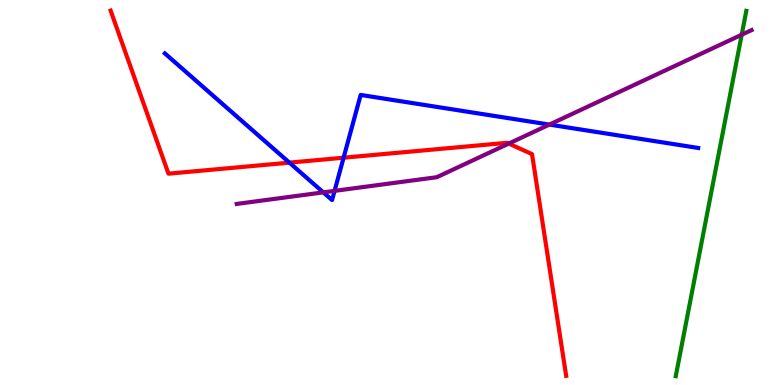[{'lines': ['blue', 'red'], 'intersections': [{'x': 3.73, 'y': 5.78}, {'x': 4.43, 'y': 5.9}]}, {'lines': ['green', 'red'], 'intersections': []}, {'lines': ['purple', 'red'], 'intersections': [{'x': 6.56, 'y': 6.27}]}, {'lines': ['blue', 'green'], 'intersections': []}, {'lines': ['blue', 'purple'], 'intersections': [{'x': 4.17, 'y': 5.0}, {'x': 4.32, 'y': 5.04}, {'x': 7.09, 'y': 6.76}]}, {'lines': ['green', 'purple'], 'intersections': [{'x': 9.57, 'y': 9.1}]}]